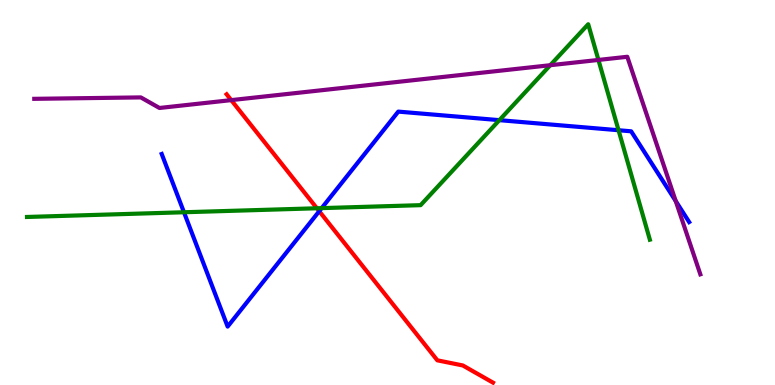[{'lines': ['blue', 'red'], 'intersections': [{'x': 4.12, 'y': 4.51}]}, {'lines': ['green', 'red'], 'intersections': [{'x': 4.09, 'y': 4.59}]}, {'lines': ['purple', 'red'], 'intersections': [{'x': 2.98, 'y': 7.4}]}, {'lines': ['blue', 'green'], 'intersections': [{'x': 2.37, 'y': 4.49}, {'x': 4.15, 'y': 4.59}, {'x': 6.44, 'y': 6.88}, {'x': 7.98, 'y': 6.62}]}, {'lines': ['blue', 'purple'], 'intersections': [{'x': 8.72, 'y': 4.78}]}, {'lines': ['green', 'purple'], 'intersections': [{'x': 7.1, 'y': 8.31}, {'x': 7.72, 'y': 8.44}]}]